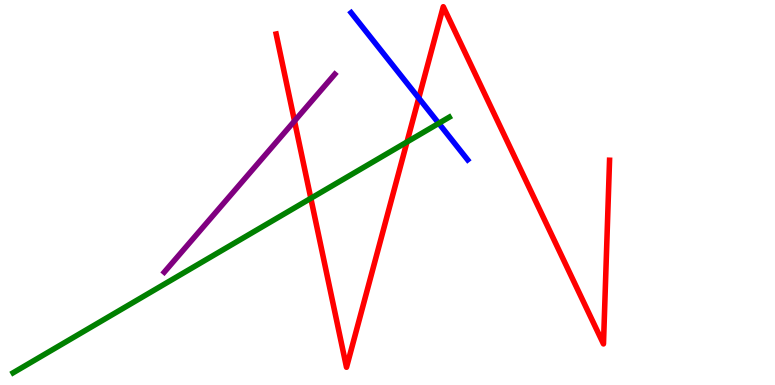[{'lines': ['blue', 'red'], 'intersections': [{'x': 5.4, 'y': 7.45}]}, {'lines': ['green', 'red'], 'intersections': [{'x': 4.01, 'y': 4.85}, {'x': 5.25, 'y': 6.31}]}, {'lines': ['purple', 'red'], 'intersections': [{'x': 3.8, 'y': 6.86}]}, {'lines': ['blue', 'green'], 'intersections': [{'x': 5.66, 'y': 6.8}]}, {'lines': ['blue', 'purple'], 'intersections': []}, {'lines': ['green', 'purple'], 'intersections': []}]